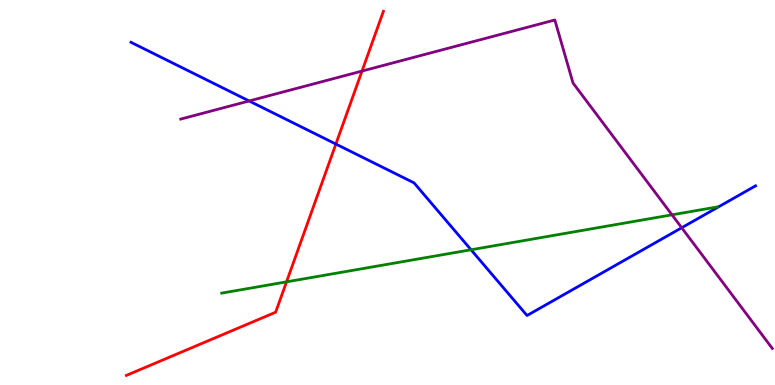[{'lines': ['blue', 'red'], 'intersections': [{'x': 4.33, 'y': 6.26}]}, {'lines': ['green', 'red'], 'intersections': [{'x': 3.7, 'y': 2.68}]}, {'lines': ['purple', 'red'], 'intersections': [{'x': 4.67, 'y': 8.15}]}, {'lines': ['blue', 'green'], 'intersections': [{'x': 6.08, 'y': 3.51}]}, {'lines': ['blue', 'purple'], 'intersections': [{'x': 3.21, 'y': 7.38}, {'x': 8.8, 'y': 4.08}]}, {'lines': ['green', 'purple'], 'intersections': [{'x': 8.67, 'y': 4.42}]}]